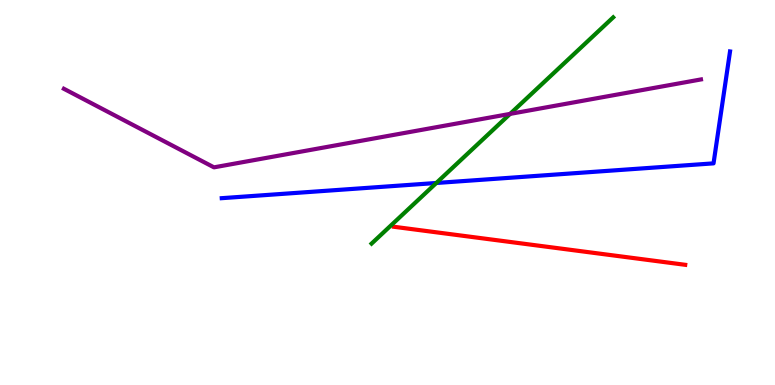[{'lines': ['blue', 'red'], 'intersections': []}, {'lines': ['green', 'red'], 'intersections': []}, {'lines': ['purple', 'red'], 'intersections': []}, {'lines': ['blue', 'green'], 'intersections': [{'x': 5.63, 'y': 5.25}]}, {'lines': ['blue', 'purple'], 'intersections': []}, {'lines': ['green', 'purple'], 'intersections': [{'x': 6.58, 'y': 7.04}]}]